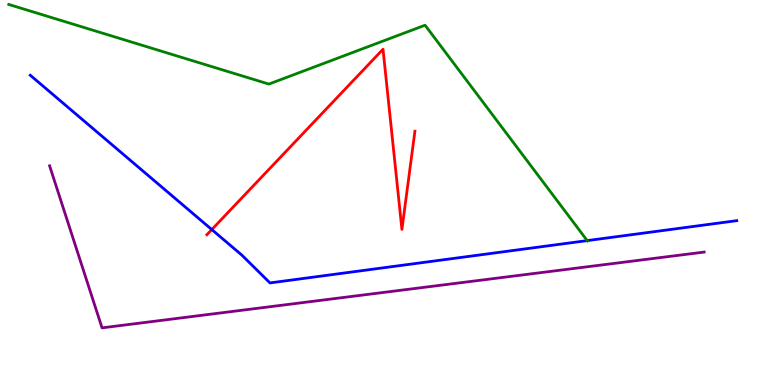[{'lines': ['blue', 'red'], 'intersections': [{'x': 2.73, 'y': 4.04}]}, {'lines': ['green', 'red'], 'intersections': []}, {'lines': ['purple', 'red'], 'intersections': []}, {'lines': ['blue', 'green'], 'intersections': [{'x': 7.58, 'y': 3.75}]}, {'lines': ['blue', 'purple'], 'intersections': []}, {'lines': ['green', 'purple'], 'intersections': []}]